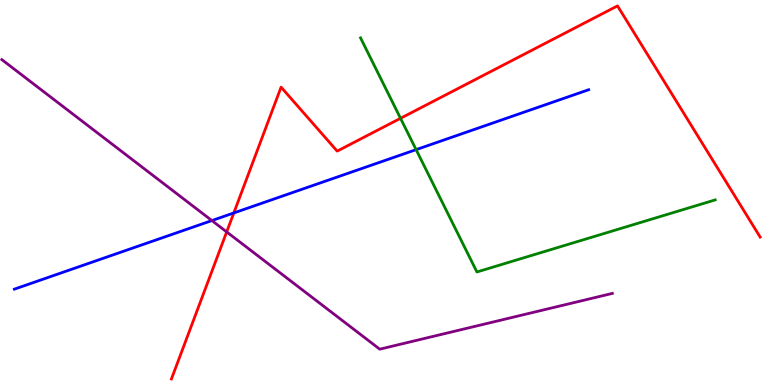[{'lines': ['blue', 'red'], 'intersections': [{'x': 3.02, 'y': 4.47}]}, {'lines': ['green', 'red'], 'intersections': [{'x': 5.17, 'y': 6.93}]}, {'lines': ['purple', 'red'], 'intersections': [{'x': 2.92, 'y': 3.98}]}, {'lines': ['blue', 'green'], 'intersections': [{'x': 5.37, 'y': 6.11}]}, {'lines': ['blue', 'purple'], 'intersections': [{'x': 2.73, 'y': 4.27}]}, {'lines': ['green', 'purple'], 'intersections': []}]